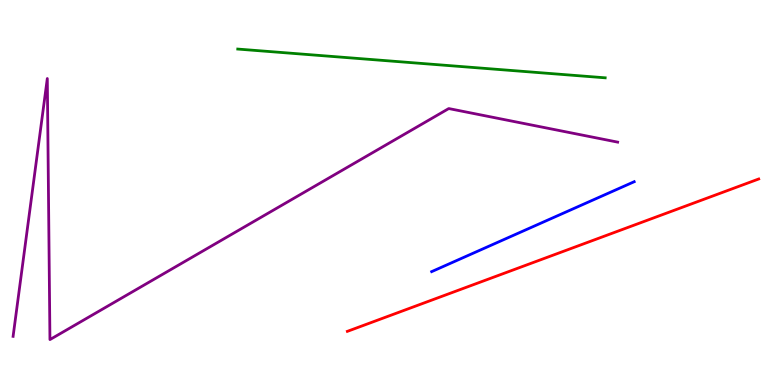[{'lines': ['blue', 'red'], 'intersections': []}, {'lines': ['green', 'red'], 'intersections': []}, {'lines': ['purple', 'red'], 'intersections': []}, {'lines': ['blue', 'green'], 'intersections': []}, {'lines': ['blue', 'purple'], 'intersections': []}, {'lines': ['green', 'purple'], 'intersections': []}]